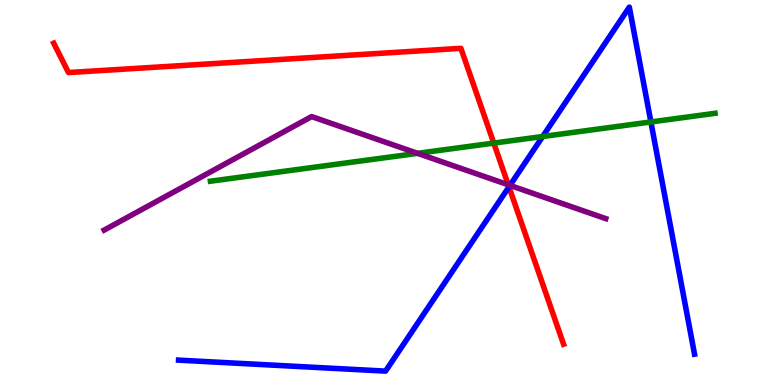[{'lines': ['blue', 'red'], 'intersections': [{'x': 6.57, 'y': 5.15}]}, {'lines': ['green', 'red'], 'intersections': [{'x': 6.37, 'y': 6.28}]}, {'lines': ['purple', 'red'], 'intersections': [{'x': 6.56, 'y': 5.2}]}, {'lines': ['blue', 'green'], 'intersections': [{'x': 7.0, 'y': 6.45}, {'x': 8.4, 'y': 6.83}]}, {'lines': ['blue', 'purple'], 'intersections': [{'x': 6.58, 'y': 5.18}]}, {'lines': ['green', 'purple'], 'intersections': [{'x': 5.39, 'y': 6.02}]}]